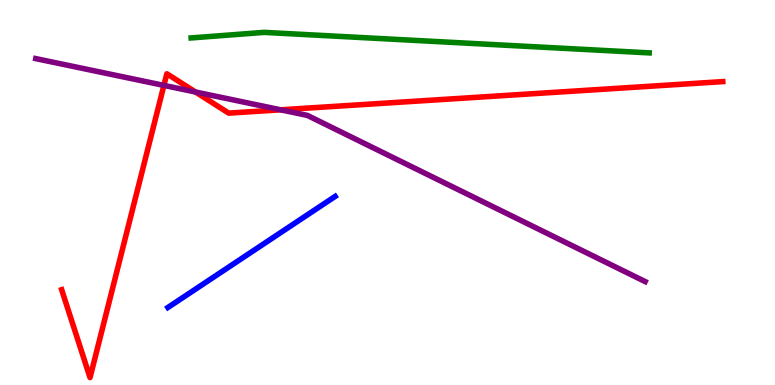[{'lines': ['blue', 'red'], 'intersections': []}, {'lines': ['green', 'red'], 'intersections': []}, {'lines': ['purple', 'red'], 'intersections': [{'x': 2.11, 'y': 7.78}, {'x': 2.52, 'y': 7.61}, {'x': 3.62, 'y': 7.15}]}, {'lines': ['blue', 'green'], 'intersections': []}, {'lines': ['blue', 'purple'], 'intersections': []}, {'lines': ['green', 'purple'], 'intersections': []}]